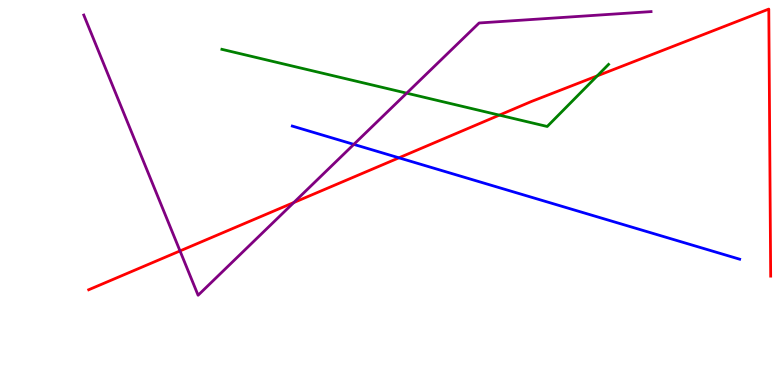[{'lines': ['blue', 'red'], 'intersections': [{'x': 5.15, 'y': 5.9}]}, {'lines': ['green', 'red'], 'intersections': [{'x': 6.44, 'y': 7.01}, {'x': 7.71, 'y': 8.03}]}, {'lines': ['purple', 'red'], 'intersections': [{'x': 2.32, 'y': 3.48}, {'x': 3.79, 'y': 4.74}]}, {'lines': ['blue', 'green'], 'intersections': []}, {'lines': ['blue', 'purple'], 'intersections': [{'x': 4.57, 'y': 6.25}]}, {'lines': ['green', 'purple'], 'intersections': [{'x': 5.25, 'y': 7.58}]}]